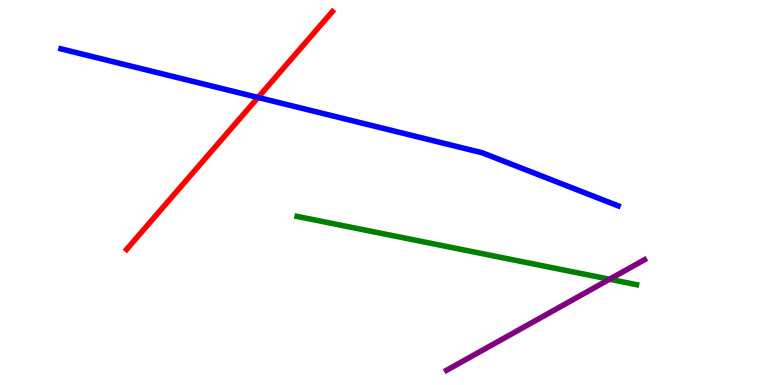[{'lines': ['blue', 'red'], 'intersections': [{'x': 3.33, 'y': 7.47}]}, {'lines': ['green', 'red'], 'intersections': []}, {'lines': ['purple', 'red'], 'intersections': []}, {'lines': ['blue', 'green'], 'intersections': []}, {'lines': ['blue', 'purple'], 'intersections': []}, {'lines': ['green', 'purple'], 'intersections': [{'x': 7.87, 'y': 2.75}]}]